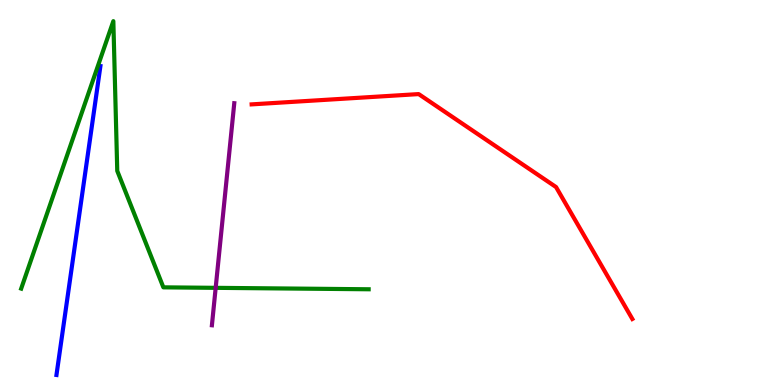[{'lines': ['blue', 'red'], 'intersections': []}, {'lines': ['green', 'red'], 'intersections': []}, {'lines': ['purple', 'red'], 'intersections': []}, {'lines': ['blue', 'green'], 'intersections': []}, {'lines': ['blue', 'purple'], 'intersections': []}, {'lines': ['green', 'purple'], 'intersections': [{'x': 2.78, 'y': 2.52}]}]